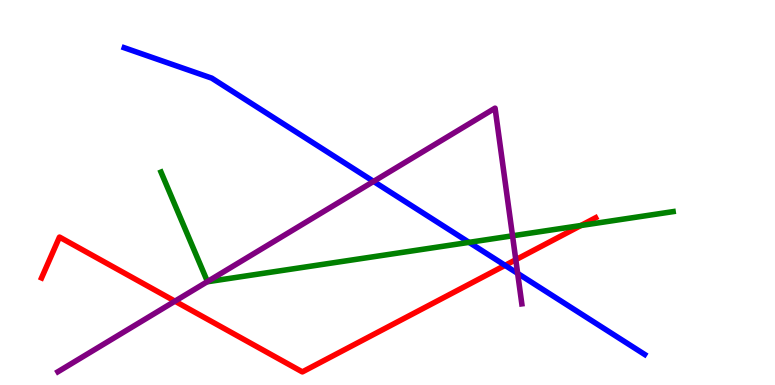[{'lines': ['blue', 'red'], 'intersections': [{'x': 6.52, 'y': 3.11}]}, {'lines': ['green', 'red'], 'intersections': [{'x': 7.5, 'y': 4.14}]}, {'lines': ['purple', 'red'], 'intersections': [{'x': 2.26, 'y': 2.18}, {'x': 6.66, 'y': 3.25}]}, {'lines': ['blue', 'green'], 'intersections': [{'x': 6.05, 'y': 3.71}]}, {'lines': ['blue', 'purple'], 'intersections': [{'x': 4.82, 'y': 5.29}, {'x': 6.68, 'y': 2.9}]}, {'lines': ['green', 'purple'], 'intersections': [{'x': 2.68, 'y': 2.69}, {'x': 6.61, 'y': 3.88}]}]